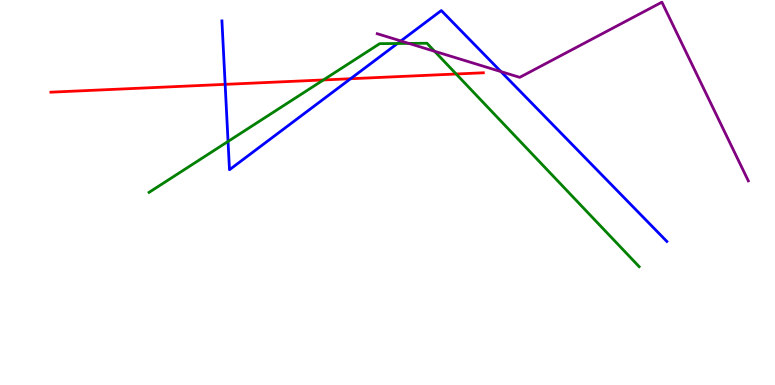[{'lines': ['blue', 'red'], 'intersections': [{'x': 2.91, 'y': 7.81}, {'x': 4.52, 'y': 7.95}]}, {'lines': ['green', 'red'], 'intersections': [{'x': 4.17, 'y': 7.92}, {'x': 5.89, 'y': 8.08}]}, {'lines': ['purple', 'red'], 'intersections': []}, {'lines': ['blue', 'green'], 'intersections': [{'x': 2.94, 'y': 6.33}, {'x': 5.13, 'y': 8.87}]}, {'lines': ['blue', 'purple'], 'intersections': [{'x': 5.17, 'y': 8.94}, {'x': 6.46, 'y': 8.14}]}, {'lines': ['green', 'purple'], 'intersections': [{'x': 5.28, 'y': 8.87}, {'x': 5.61, 'y': 8.67}]}]